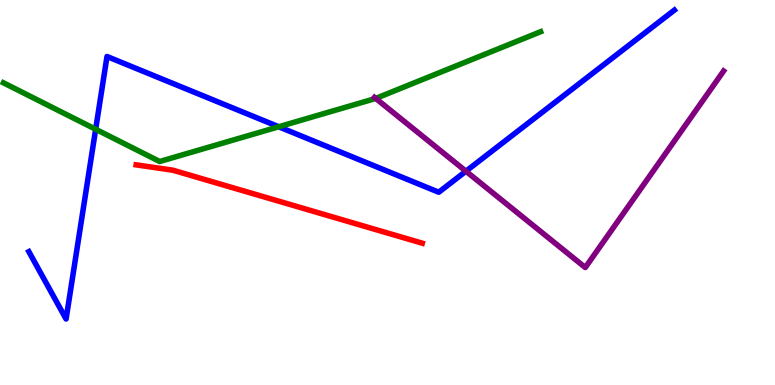[{'lines': ['blue', 'red'], 'intersections': []}, {'lines': ['green', 'red'], 'intersections': []}, {'lines': ['purple', 'red'], 'intersections': []}, {'lines': ['blue', 'green'], 'intersections': [{'x': 1.23, 'y': 6.64}, {'x': 3.6, 'y': 6.71}]}, {'lines': ['blue', 'purple'], 'intersections': [{'x': 6.01, 'y': 5.55}]}, {'lines': ['green', 'purple'], 'intersections': [{'x': 4.85, 'y': 7.44}]}]